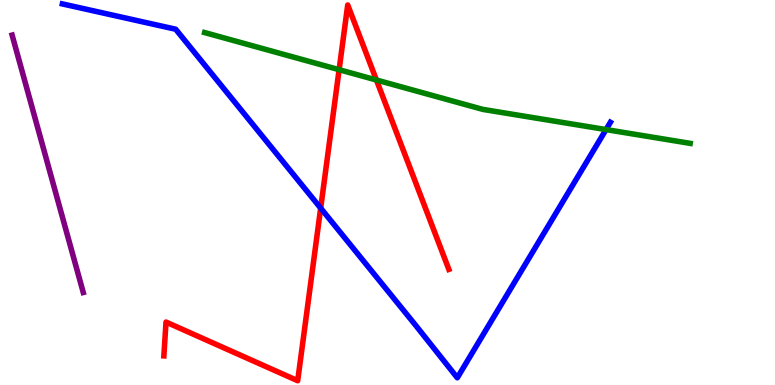[{'lines': ['blue', 'red'], 'intersections': [{'x': 4.14, 'y': 4.59}]}, {'lines': ['green', 'red'], 'intersections': [{'x': 4.38, 'y': 8.19}, {'x': 4.86, 'y': 7.92}]}, {'lines': ['purple', 'red'], 'intersections': []}, {'lines': ['blue', 'green'], 'intersections': [{'x': 7.82, 'y': 6.63}]}, {'lines': ['blue', 'purple'], 'intersections': []}, {'lines': ['green', 'purple'], 'intersections': []}]